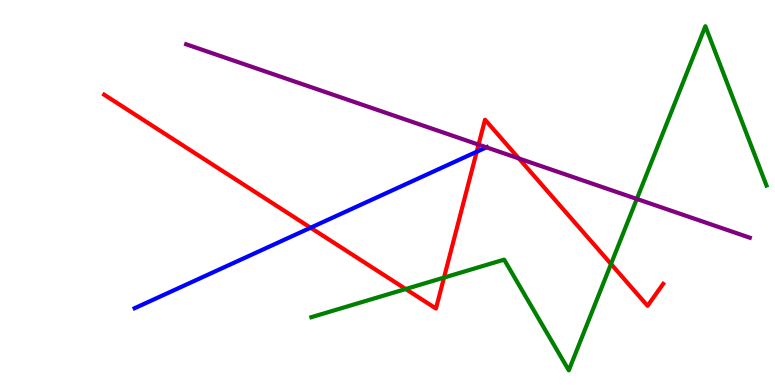[{'lines': ['blue', 'red'], 'intersections': [{'x': 4.01, 'y': 4.08}, {'x': 6.15, 'y': 6.06}]}, {'lines': ['green', 'red'], 'intersections': [{'x': 5.23, 'y': 2.49}, {'x': 5.73, 'y': 2.79}, {'x': 7.88, 'y': 3.14}]}, {'lines': ['purple', 'red'], 'intersections': [{'x': 6.17, 'y': 6.24}, {'x': 6.7, 'y': 5.88}]}, {'lines': ['blue', 'green'], 'intersections': []}, {'lines': ['blue', 'purple'], 'intersections': [{'x': 6.28, 'y': 6.17}]}, {'lines': ['green', 'purple'], 'intersections': [{'x': 8.22, 'y': 4.83}]}]